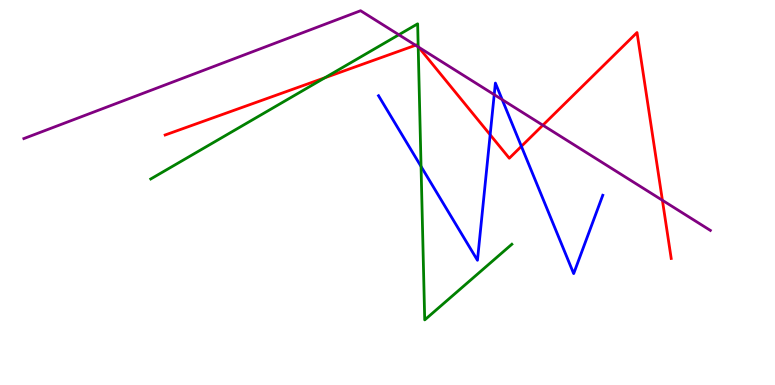[{'lines': ['blue', 'red'], 'intersections': [{'x': 6.32, 'y': 6.5}, {'x': 6.73, 'y': 6.2}]}, {'lines': ['green', 'red'], 'intersections': [{'x': 4.19, 'y': 7.98}, {'x': 5.4, 'y': 8.79}]}, {'lines': ['purple', 'red'], 'intersections': [{'x': 5.36, 'y': 8.82}, {'x': 5.4, 'y': 8.77}, {'x': 7.0, 'y': 6.75}, {'x': 8.55, 'y': 4.8}]}, {'lines': ['blue', 'green'], 'intersections': [{'x': 5.43, 'y': 5.68}]}, {'lines': ['blue', 'purple'], 'intersections': [{'x': 6.38, 'y': 7.54}, {'x': 6.48, 'y': 7.41}]}, {'lines': ['green', 'purple'], 'intersections': [{'x': 5.15, 'y': 9.1}, {'x': 5.4, 'y': 8.78}]}]